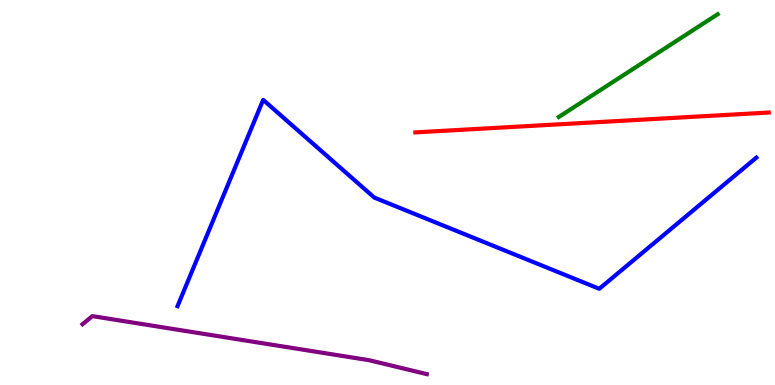[{'lines': ['blue', 'red'], 'intersections': []}, {'lines': ['green', 'red'], 'intersections': []}, {'lines': ['purple', 'red'], 'intersections': []}, {'lines': ['blue', 'green'], 'intersections': []}, {'lines': ['blue', 'purple'], 'intersections': []}, {'lines': ['green', 'purple'], 'intersections': []}]